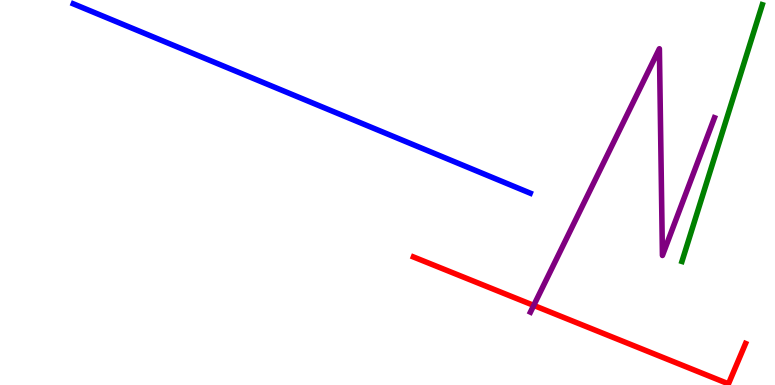[{'lines': ['blue', 'red'], 'intersections': []}, {'lines': ['green', 'red'], 'intersections': []}, {'lines': ['purple', 'red'], 'intersections': [{'x': 6.89, 'y': 2.07}]}, {'lines': ['blue', 'green'], 'intersections': []}, {'lines': ['blue', 'purple'], 'intersections': []}, {'lines': ['green', 'purple'], 'intersections': []}]